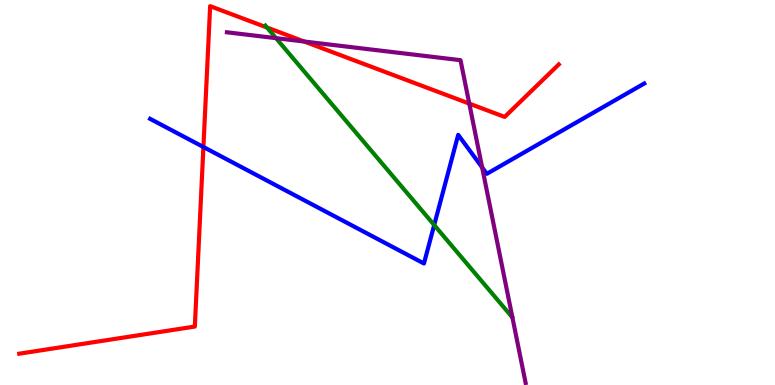[{'lines': ['blue', 'red'], 'intersections': [{'x': 2.62, 'y': 6.18}]}, {'lines': ['green', 'red'], 'intersections': [{'x': 3.45, 'y': 9.28}]}, {'lines': ['purple', 'red'], 'intersections': [{'x': 3.93, 'y': 8.92}, {'x': 6.06, 'y': 7.31}]}, {'lines': ['blue', 'green'], 'intersections': [{'x': 5.6, 'y': 4.15}]}, {'lines': ['blue', 'purple'], 'intersections': [{'x': 6.22, 'y': 5.65}]}, {'lines': ['green', 'purple'], 'intersections': [{'x': 3.56, 'y': 9.01}]}]